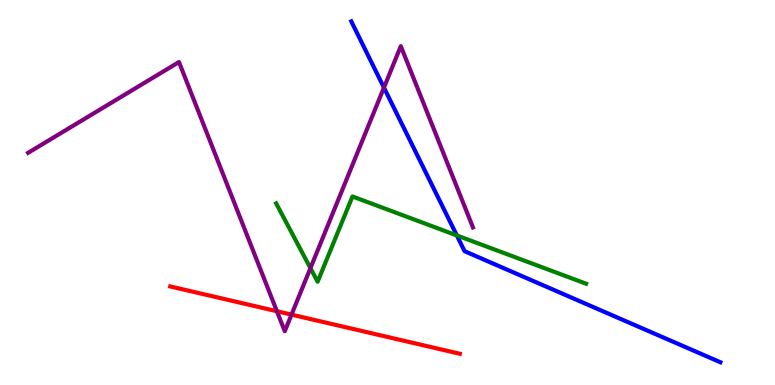[{'lines': ['blue', 'red'], 'intersections': []}, {'lines': ['green', 'red'], 'intersections': []}, {'lines': ['purple', 'red'], 'intersections': [{'x': 3.57, 'y': 1.92}, {'x': 3.76, 'y': 1.83}]}, {'lines': ['blue', 'green'], 'intersections': [{'x': 5.89, 'y': 3.88}]}, {'lines': ['blue', 'purple'], 'intersections': [{'x': 4.95, 'y': 7.72}]}, {'lines': ['green', 'purple'], 'intersections': [{'x': 4.01, 'y': 3.04}]}]